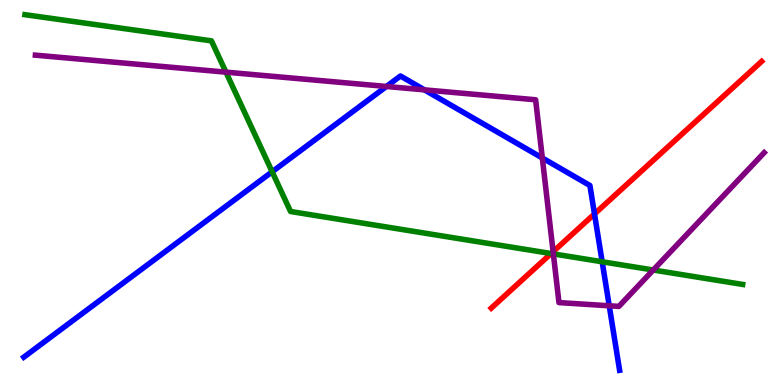[{'lines': ['blue', 'red'], 'intersections': [{'x': 7.67, 'y': 4.44}]}, {'lines': ['green', 'red'], 'intersections': [{'x': 7.11, 'y': 3.41}]}, {'lines': ['purple', 'red'], 'intersections': [{'x': 7.14, 'y': 3.46}]}, {'lines': ['blue', 'green'], 'intersections': [{'x': 3.51, 'y': 5.54}, {'x': 7.77, 'y': 3.2}]}, {'lines': ['blue', 'purple'], 'intersections': [{'x': 4.99, 'y': 7.75}, {'x': 5.48, 'y': 7.67}, {'x': 7.0, 'y': 5.9}, {'x': 7.86, 'y': 2.06}]}, {'lines': ['green', 'purple'], 'intersections': [{'x': 2.92, 'y': 8.13}, {'x': 7.14, 'y': 3.41}, {'x': 8.43, 'y': 2.99}]}]